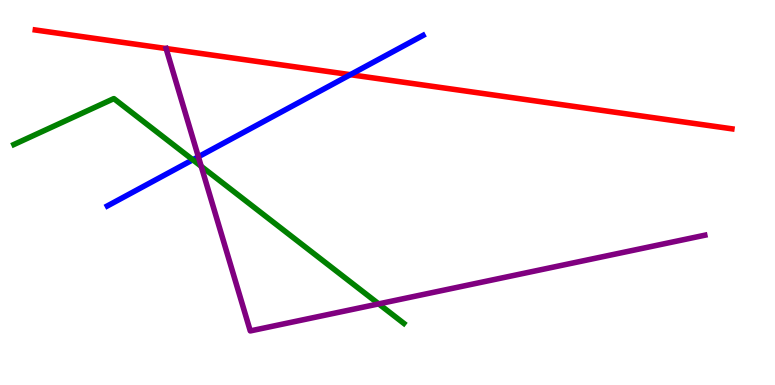[{'lines': ['blue', 'red'], 'intersections': [{'x': 4.52, 'y': 8.06}]}, {'lines': ['green', 'red'], 'intersections': []}, {'lines': ['purple', 'red'], 'intersections': [{'x': 2.14, 'y': 8.74}]}, {'lines': ['blue', 'green'], 'intersections': [{'x': 2.49, 'y': 5.85}]}, {'lines': ['blue', 'purple'], 'intersections': [{'x': 2.56, 'y': 5.93}]}, {'lines': ['green', 'purple'], 'intersections': [{'x': 2.6, 'y': 5.68}, {'x': 4.89, 'y': 2.11}]}]